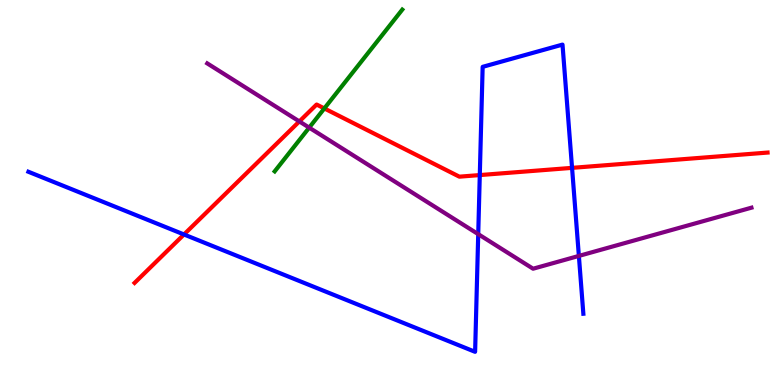[{'lines': ['blue', 'red'], 'intersections': [{'x': 2.37, 'y': 3.91}, {'x': 6.19, 'y': 5.45}, {'x': 7.38, 'y': 5.64}]}, {'lines': ['green', 'red'], 'intersections': [{'x': 4.18, 'y': 7.18}]}, {'lines': ['purple', 'red'], 'intersections': [{'x': 3.86, 'y': 6.85}]}, {'lines': ['blue', 'green'], 'intersections': []}, {'lines': ['blue', 'purple'], 'intersections': [{'x': 6.17, 'y': 3.92}, {'x': 7.47, 'y': 3.35}]}, {'lines': ['green', 'purple'], 'intersections': [{'x': 3.99, 'y': 6.68}]}]